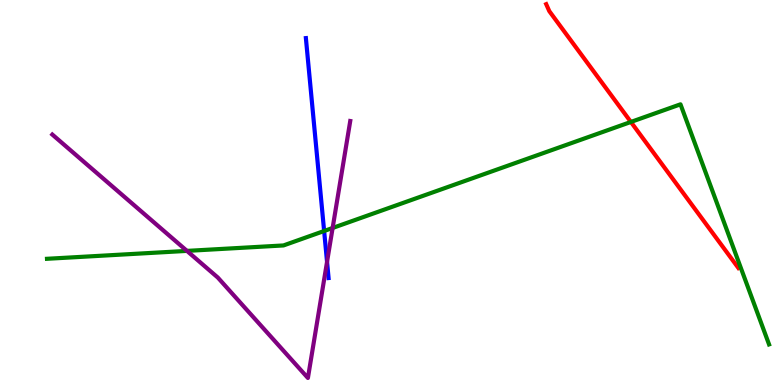[{'lines': ['blue', 'red'], 'intersections': []}, {'lines': ['green', 'red'], 'intersections': [{'x': 8.14, 'y': 6.83}]}, {'lines': ['purple', 'red'], 'intersections': []}, {'lines': ['blue', 'green'], 'intersections': [{'x': 4.18, 'y': 4.0}]}, {'lines': ['blue', 'purple'], 'intersections': [{'x': 4.22, 'y': 3.2}]}, {'lines': ['green', 'purple'], 'intersections': [{'x': 2.41, 'y': 3.48}, {'x': 4.29, 'y': 4.08}]}]